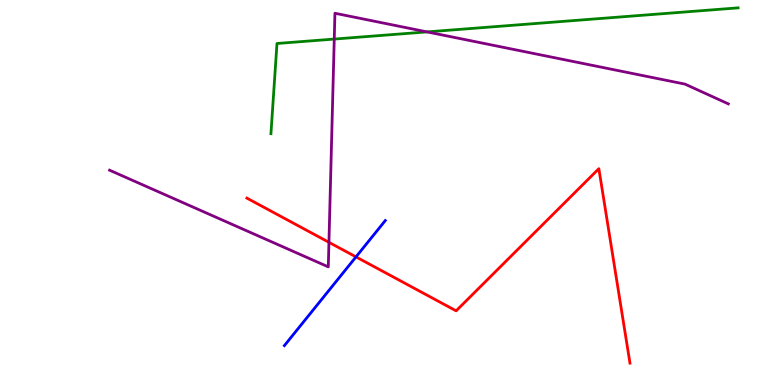[{'lines': ['blue', 'red'], 'intersections': [{'x': 4.59, 'y': 3.33}]}, {'lines': ['green', 'red'], 'intersections': []}, {'lines': ['purple', 'red'], 'intersections': [{'x': 4.24, 'y': 3.71}]}, {'lines': ['blue', 'green'], 'intersections': []}, {'lines': ['blue', 'purple'], 'intersections': []}, {'lines': ['green', 'purple'], 'intersections': [{'x': 4.31, 'y': 8.99}, {'x': 5.51, 'y': 9.17}]}]